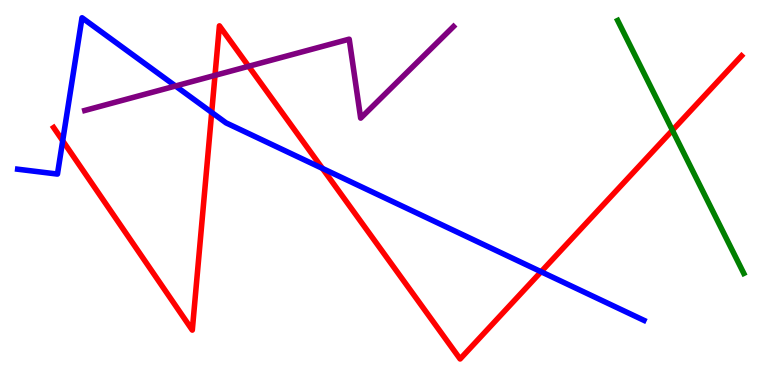[{'lines': ['blue', 'red'], 'intersections': [{'x': 0.809, 'y': 6.34}, {'x': 2.73, 'y': 7.08}, {'x': 4.16, 'y': 5.63}, {'x': 6.98, 'y': 2.94}]}, {'lines': ['green', 'red'], 'intersections': [{'x': 8.68, 'y': 6.62}]}, {'lines': ['purple', 'red'], 'intersections': [{'x': 2.77, 'y': 8.04}, {'x': 3.21, 'y': 8.28}]}, {'lines': ['blue', 'green'], 'intersections': []}, {'lines': ['blue', 'purple'], 'intersections': [{'x': 2.26, 'y': 7.77}]}, {'lines': ['green', 'purple'], 'intersections': []}]